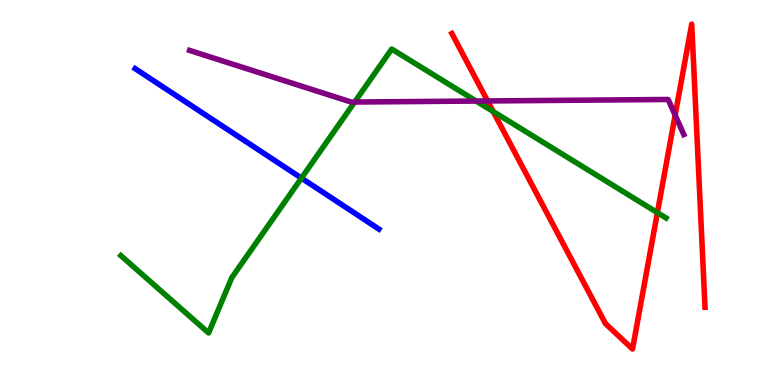[{'lines': ['blue', 'red'], 'intersections': []}, {'lines': ['green', 'red'], 'intersections': [{'x': 6.36, 'y': 7.1}, {'x': 8.48, 'y': 4.48}]}, {'lines': ['purple', 'red'], 'intersections': [{'x': 6.29, 'y': 7.38}, {'x': 8.71, 'y': 7.01}]}, {'lines': ['blue', 'green'], 'intersections': [{'x': 3.89, 'y': 5.37}]}, {'lines': ['blue', 'purple'], 'intersections': []}, {'lines': ['green', 'purple'], 'intersections': [{'x': 4.58, 'y': 7.35}, {'x': 6.14, 'y': 7.38}]}]